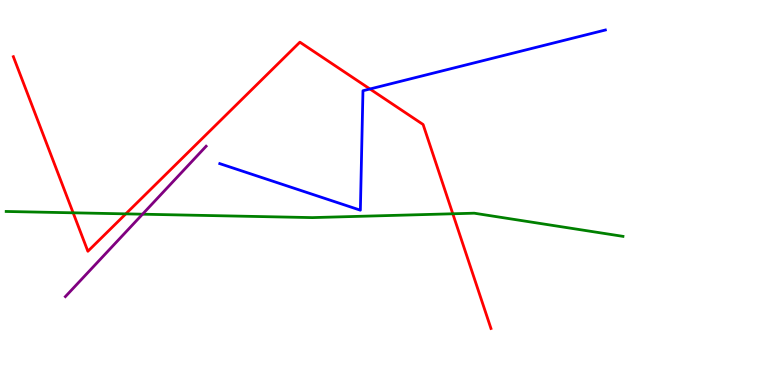[{'lines': ['blue', 'red'], 'intersections': [{'x': 4.77, 'y': 7.69}]}, {'lines': ['green', 'red'], 'intersections': [{'x': 0.944, 'y': 4.47}, {'x': 1.62, 'y': 4.45}, {'x': 5.84, 'y': 4.45}]}, {'lines': ['purple', 'red'], 'intersections': []}, {'lines': ['blue', 'green'], 'intersections': []}, {'lines': ['blue', 'purple'], 'intersections': []}, {'lines': ['green', 'purple'], 'intersections': [{'x': 1.84, 'y': 4.44}]}]